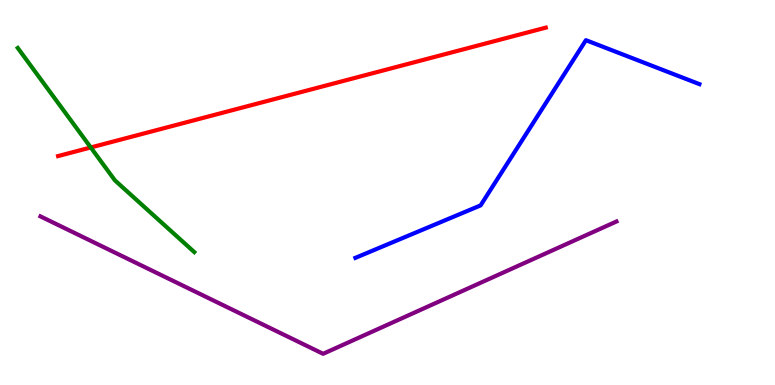[{'lines': ['blue', 'red'], 'intersections': []}, {'lines': ['green', 'red'], 'intersections': [{'x': 1.17, 'y': 6.17}]}, {'lines': ['purple', 'red'], 'intersections': []}, {'lines': ['blue', 'green'], 'intersections': []}, {'lines': ['blue', 'purple'], 'intersections': []}, {'lines': ['green', 'purple'], 'intersections': []}]